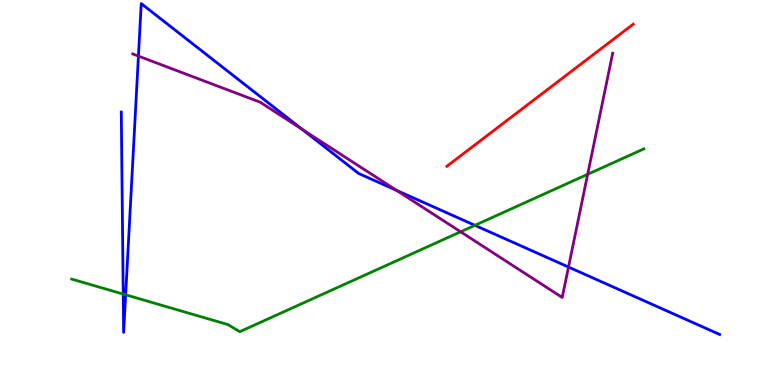[{'lines': ['blue', 'red'], 'intersections': []}, {'lines': ['green', 'red'], 'intersections': []}, {'lines': ['purple', 'red'], 'intersections': []}, {'lines': ['blue', 'green'], 'intersections': [{'x': 1.59, 'y': 2.36}, {'x': 1.62, 'y': 2.34}, {'x': 6.13, 'y': 4.15}]}, {'lines': ['blue', 'purple'], 'intersections': [{'x': 1.79, 'y': 8.54}, {'x': 3.9, 'y': 6.64}, {'x': 5.12, 'y': 5.05}, {'x': 7.34, 'y': 3.06}]}, {'lines': ['green', 'purple'], 'intersections': [{'x': 5.94, 'y': 3.98}, {'x': 7.58, 'y': 5.47}]}]